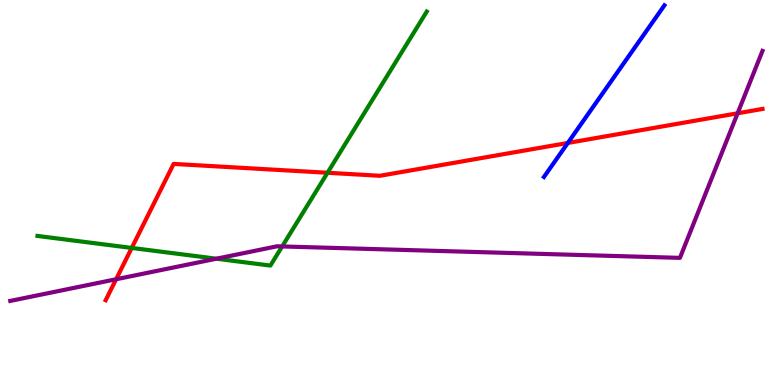[{'lines': ['blue', 'red'], 'intersections': [{'x': 7.33, 'y': 6.29}]}, {'lines': ['green', 'red'], 'intersections': [{'x': 1.7, 'y': 3.56}, {'x': 4.23, 'y': 5.51}]}, {'lines': ['purple', 'red'], 'intersections': [{'x': 1.5, 'y': 2.75}, {'x': 9.52, 'y': 7.06}]}, {'lines': ['blue', 'green'], 'intersections': []}, {'lines': ['blue', 'purple'], 'intersections': []}, {'lines': ['green', 'purple'], 'intersections': [{'x': 2.79, 'y': 3.28}, {'x': 3.64, 'y': 3.6}]}]